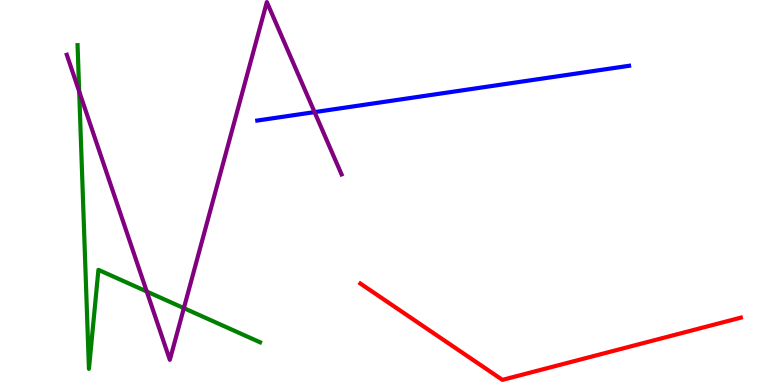[{'lines': ['blue', 'red'], 'intersections': []}, {'lines': ['green', 'red'], 'intersections': []}, {'lines': ['purple', 'red'], 'intersections': []}, {'lines': ['blue', 'green'], 'intersections': []}, {'lines': ['blue', 'purple'], 'intersections': [{'x': 4.06, 'y': 7.09}]}, {'lines': ['green', 'purple'], 'intersections': [{'x': 1.02, 'y': 7.62}, {'x': 1.89, 'y': 2.43}, {'x': 2.37, 'y': 2.0}]}]